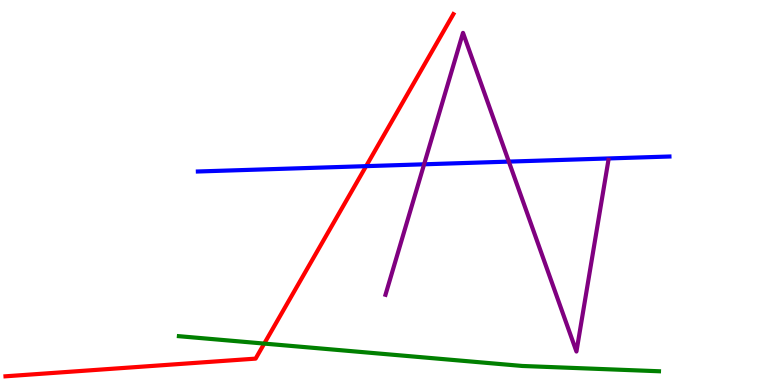[{'lines': ['blue', 'red'], 'intersections': [{'x': 4.72, 'y': 5.68}]}, {'lines': ['green', 'red'], 'intersections': [{'x': 3.41, 'y': 1.08}]}, {'lines': ['purple', 'red'], 'intersections': []}, {'lines': ['blue', 'green'], 'intersections': []}, {'lines': ['blue', 'purple'], 'intersections': [{'x': 5.47, 'y': 5.73}, {'x': 6.57, 'y': 5.8}]}, {'lines': ['green', 'purple'], 'intersections': []}]